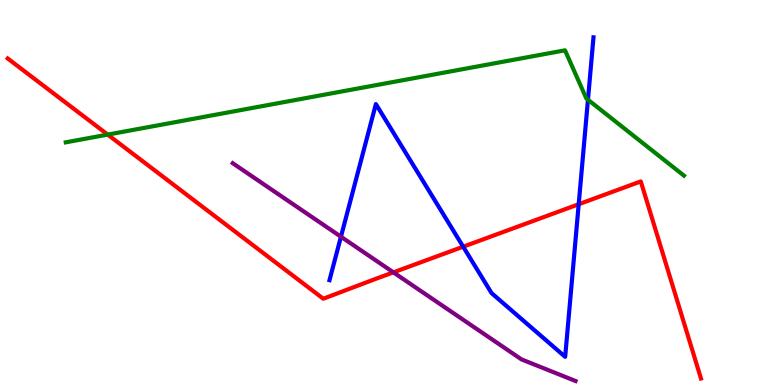[{'lines': ['blue', 'red'], 'intersections': [{'x': 5.98, 'y': 3.59}, {'x': 7.47, 'y': 4.7}]}, {'lines': ['green', 'red'], 'intersections': [{'x': 1.39, 'y': 6.5}]}, {'lines': ['purple', 'red'], 'intersections': [{'x': 5.08, 'y': 2.93}]}, {'lines': ['blue', 'green'], 'intersections': [{'x': 7.59, 'y': 7.41}]}, {'lines': ['blue', 'purple'], 'intersections': [{'x': 4.4, 'y': 3.85}]}, {'lines': ['green', 'purple'], 'intersections': []}]